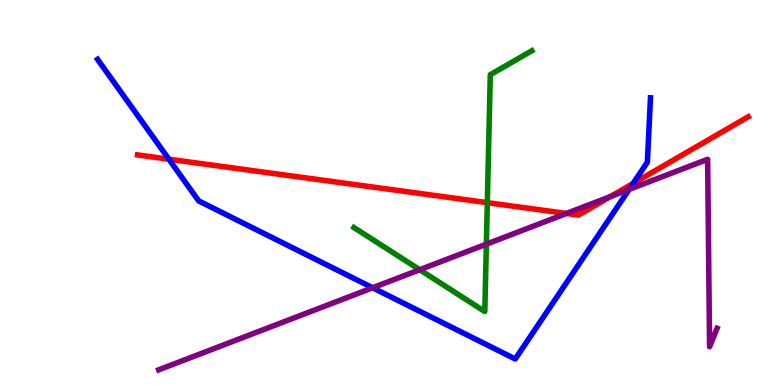[{'lines': ['blue', 'red'], 'intersections': [{'x': 2.18, 'y': 5.87}, {'x': 8.17, 'y': 5.24}]}, {'lines': ['green', 'red'], 'intersections': [{'x': 6.29, 'y': 4.74}]}, {'lines': ['purple', 'red'], 'intersections': [{'x': 7.31, 'y': 4.46}, {'x': 7.88, 'y': 4.89}]}, {'lines': ['blue', 'green'], 'intersections': []}, {'lines': ['blue', 'purple'], 'intersections': [{'x': 4.81, 'y': 2.53}, {'x': 8.12, 'y': 5.08}]}, {'lines': ['green', 'purple'], 'intersections': [{'x': 5.42, 'y': 2.99}, {'x': 6.28, 'y': 3.66}]}]